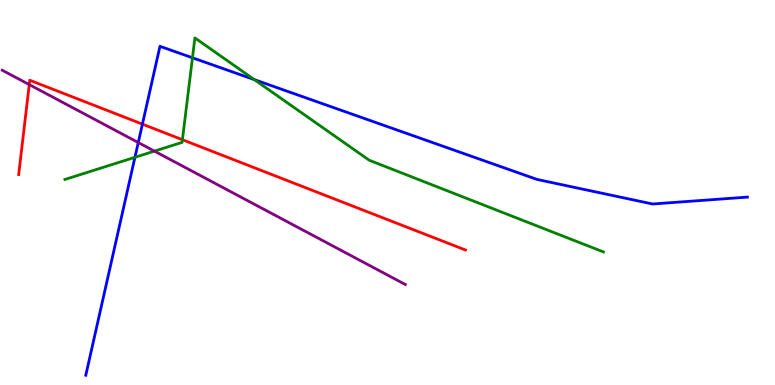[{'lines': ['blue', 'red'], 'intersections': [{'x': 1.84, 'y': 6.78}]}, {'lines': ['green', 'red'], 'intersections': [{'x': 2.35, 'y': 6.37}]}, {'lines': ['purple', 'red'], 'intersections': [{'x': 0.377, 'y': 7.8}]}, {'lines': ['blue', 'green'], 'intersections': [{'x': 1.74, 'y': 5.91}, {'x': 2.48, 'y': 8.5}, {'x': 3.28, 'y': 7.93}]}, {'lines': ['blue', 'purple'], 'intersections': [{'x': 1.78, 'y': 6.3}]}, {'lines': ['green', 'purple'], 'intersections': [{'x': 1.99, 'y': 6.07}]}]